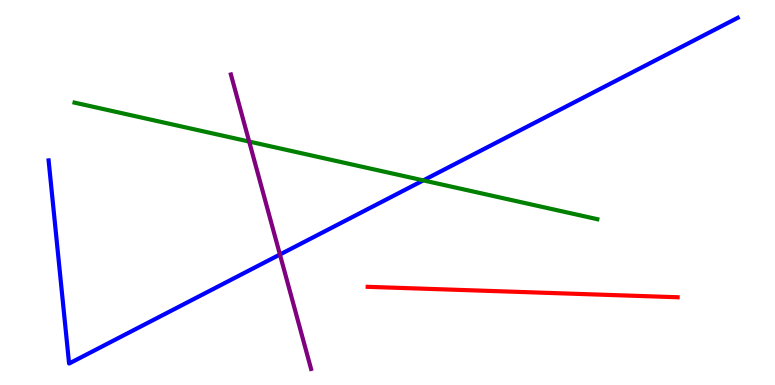[{'lines': ['blue', 'red'], 'intersections': []}, {'lines': ['green', 'red'], 'intersections': []}, {'lines': ['purple', 'red'], 'intersections': []}, {'lines': ['blue', 'green'], 'intersections': [{'x': 5.46, 'y': 5.31}]}, {'lines': ['blue', 'purple'], 'intersections': [{'x': 3.61, 'y': 3.39}]}, {'lines': ['green', 'purple'], 'intersections': [{'x': 3.22, 'y': 6.32}]}]